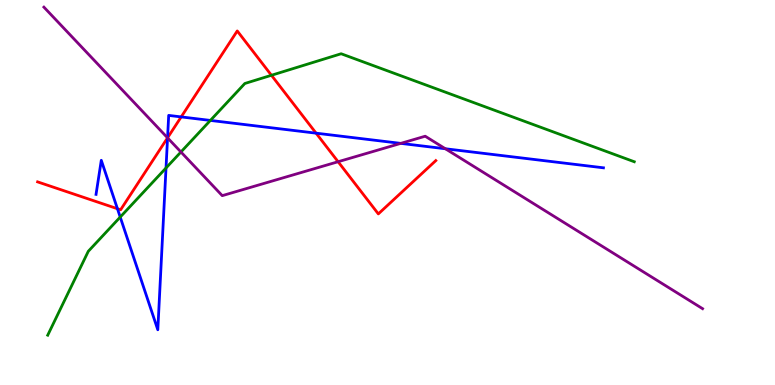[{'lines': ['blue', 'red'], 'intersections': [{'x': 1.52, 'y': 4.58}, {'x': 2.16, 'y': 6.42}, {'x': 2.34, 'y': 6.96}, {'x': 4.08, 'y': 6.54}]}, {'lines': ['green', 'red'], 'intersections': [{'x': 3.5, 'y': 8.04}]}, {'lines': ['purple', 'red'], 'intersections': [{'x': 2.16, 'y': 6.42}, {'x': 4.36, 'y': 5.8}]}, {'lines': ['blue', 'green'], 'intersections': [{'x': 1.55, 'y': 4.36}, {'x': 2.14, 'y': 5.64}, {'x': 2.71, 'y': 6.87}]}, {'lines': ['blue', 'purple'], 'intersections': [{'x': 2.16, 'y': 6.42}, {'x': 5.17, 'y': 6.28}, {'x': 5.75, 'y': 6.14}]}, {'lines': ['green', 'purple'], 'intersections': [{'x': 2.33, 'y': 6.05}]}]